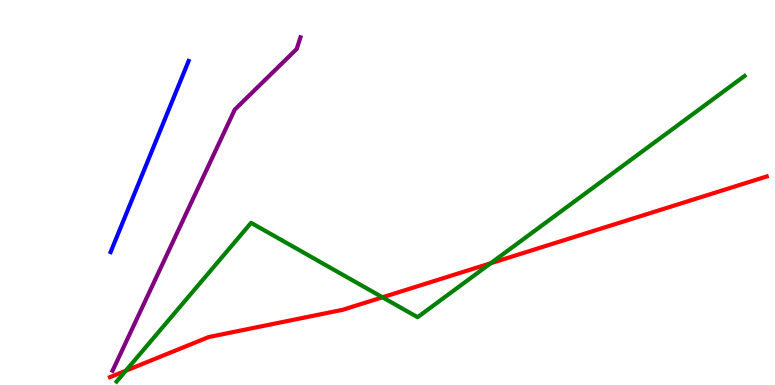[{'lines': ['blue', 'red'], 'intersections': []}, {'lines': ['green', 'red'], 'intersections': [{'x': 1.62, 'y': 0.372}, {'x': 4.94, 'y': 2.28}, {'x': 6.33, 'y': 3.16}]}, {'lines': ['purple', 'red'], 'intersections': []}, {'lines': ['blue', 'green'], 'intersections': []}, {'lines': ['blue', 'purple'], 'intersections': []}, {'lines': ['green', 'purple'], 'intersections': []}]